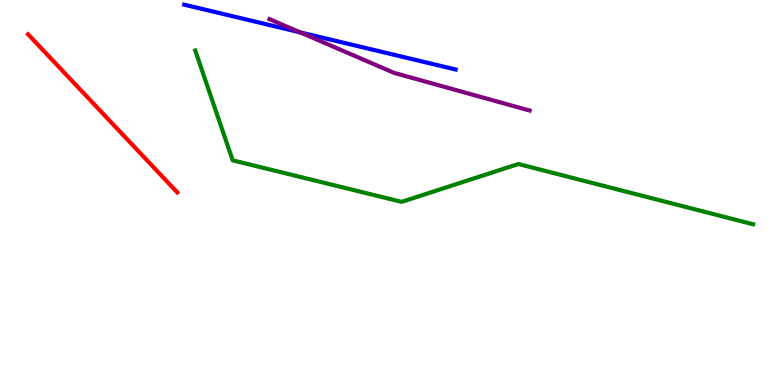[{'lines': ['blue', 'red'], 'intersections': []}, {'lines': ['green', 'red'], 'intersections': []}, {'lines': ['purple', 'red'], 'intersections': []}, {'lines': ['blue', 'green'], 'intersections': []}, {'lines': ['blue', 'purple'], 'intersections': [{'x': 3.87, 'y': 9.16}]}, {'lines': ['green', 'purple'], 'intersections': []}]